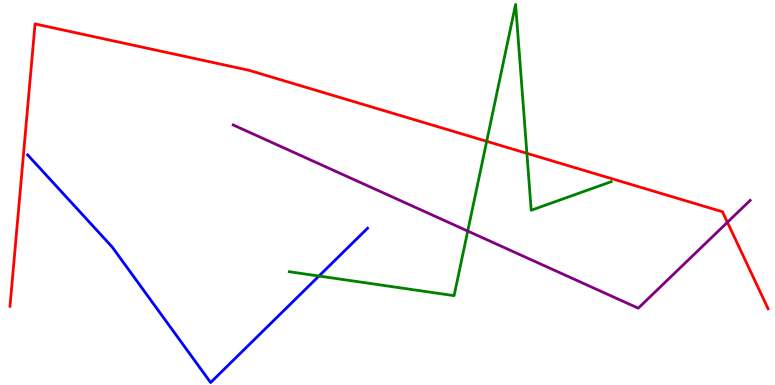[{'lines': ['blue', 'red'], 'intersections': []}, {'lines': ['green', 'red'], 'intersections': [{'x': 6.28, 'y': 6.33}, {'x': 6.8, 'y': 6.02}]}, {'lines': ['purple', 'red'], 'intersections': [{'x': 9.39, 'y': 4.23}]}, {'lines': ['blue', 'green'], 'intersections': [{'x': 4.12, 'y': 2.83}]}, {'lines': ['blue', 'purple'], 'intersections': []}, {'lines': ['green', 'purple'], 'intersections': [{'x': 6.04, 'y': 4.0}]}]